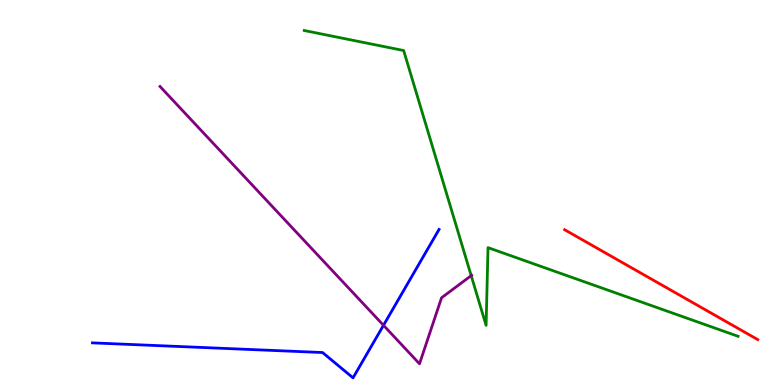[{'lines': ['blue', 'red'], 'intersections': []}, {'lines': ['green', 'red'], 'intersections': []}, {'lines': ['purple', 'red'], 'intersections': []}, {'lines': ['blue', 'green'], 'intersections': []}, {'lines': ['blue', 'purple'], 'intersections': [{'x': 4.95, 'y': 1.55}]}, {'lines': ['green', 'purple'], 'intersections': [{'x': 6.08, 'y': 2.84}]}]